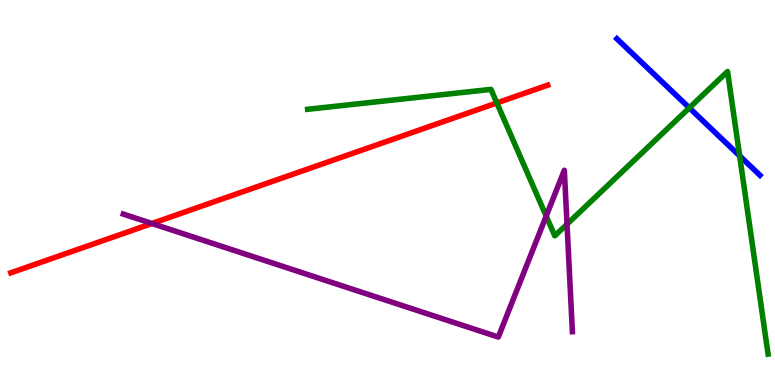[{'lines': ['blue', 'red'], 'intersections': []}, {'lines': ['green', 'red'], 'intersections': [{'x': 6.41, 'y': 7.33}]}, {'lines': ['purple', 'red'], 'intersections': [{'x': 1.96, 'y': 4.19}]}, {'lines': ['blue', 'green'], 'intersections': [{'x': 8.89, 'y': 7.2}, {'x': 9.54, 'y': 5.95}]}, {'lines': ['blue', 'purple'], 'intersections': []}, {'lines': ['green', 'purple'], 'intersections': [{'x': 7.05, 'y': 4.39}, {'x': 7.32, 'y': 4.18}]}]